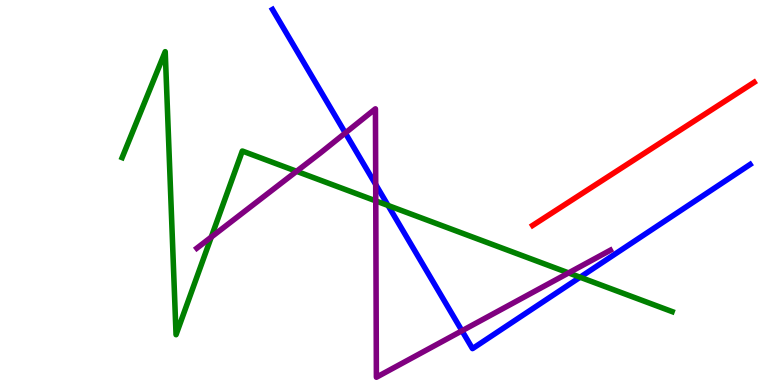[{'lines': ['blue', 'red'], 'intersections': []}, {'lines': ['green', 'red'], 'intersections': []}, {'lines': ['purple', 'red'], 'intersections': []}, {'lines': ['blue', 'green'], 'intersections': [{'x': 5.01, 'y': 4.66}, {'x': 7.49, 'y': 2.8}]}, {'lines': ['blue', 'purple'], 'intersections': [{'x': 4.46, 'y': 6.55}, {'x': 4.85, 'y': 5.21}, {'x': 5.96, 'y': 1.41}]}, {'lines': ['green', 'purple'], 'intersections': [{'x': 2.73, 'y': 3.84}, {'x': 3.83, 'y': 5.55}, {'x': 4.85, 'y': 4.78}, {'x': 7.34, 'y': 2.91}]}]